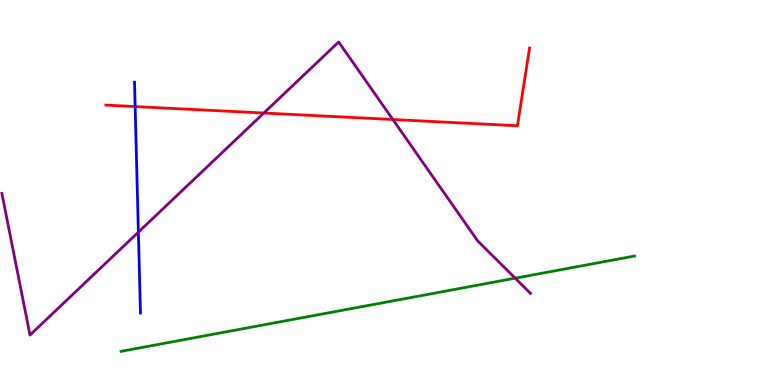[{'lines': ['blue', 'red'], 'intersections': [{'x': 1.74, 'y': 7.23}]}, {'lines': ['green', 'red'], 'intersections': []}, {'lines': ['purple', 'red'], 'intersections': [{'x': 3.4, 'y': 7.06}, {'x': 5.07, 'y': 6.9}]}, {'lines': ['blue', 'green'], 'intersections': []}, {'lines': ['blue', 'purple'], 'intersections': [{'x': 1.79, 'y': 3.97}]}, {'lines': ['green', 'purple'], 'intersections': [{'x': 6.65, 'y': 2.77}]}]